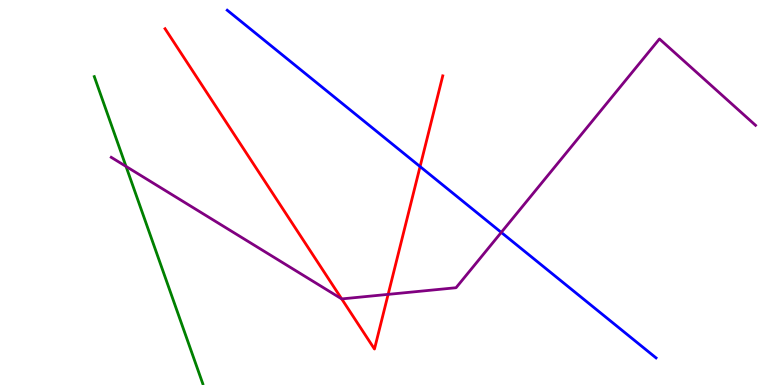[{'lines': ['blue', 'red'], 'intersections': [{'x': 5.42, 'y': 5.67}]}, {'lines': ['green', 'red'], 'intersections': []}, {'lines': ['purple', 'red'], 'intersections': [{'x': 4.41, 'y': 2.24}, {'x': 5.01, 'y': 2.35}]}, {'lines': ['blue', 'green'], 'intersections': []}, {'lines': ['blue', 'purple'], 'intersections': [{'x': 6.47, 'y': 3.96}]}, {'lines': ['green', 'purple'], 'intersections': [{'x': 1.63, 'y': 5.68}]}]